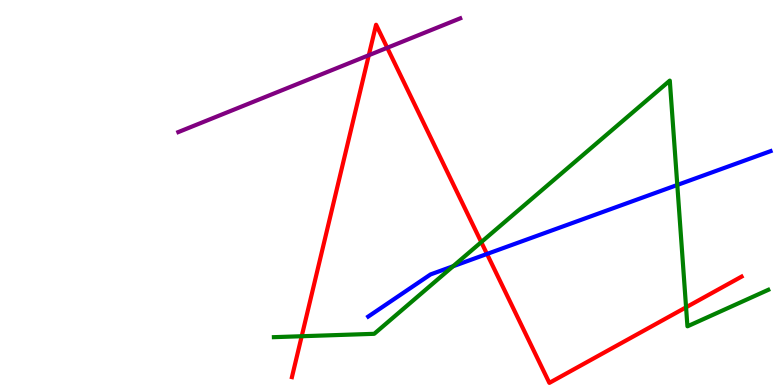[{'lines': ['blue', 'red'], 'intersections': [{'x': 6.28, 'y': 3.4}]}, {'lines': ['green', 'red'], 'intersections': [{'x': 3.89, 'y': 1.27}, {'x': 6.21, 'y': 3.71}, {'x': 8.85, 'y': 2.02}]}, {'lines': ['purple', 'red'], 'intersections': [{'x': 4.76, 'y': 8.57}, {'x': 5.0, 'y': 8.76}]}, {'lines': ['blue', 'green'], 'intersections': [{'x': 5.85, 'y': 3.08}, {'x': 8.74, 'y': 5.2}]}, {'lines': ['blue', 'purple'], 'intersections': []}, {'lines': ['green', 'purple'], 'intersections': []}]